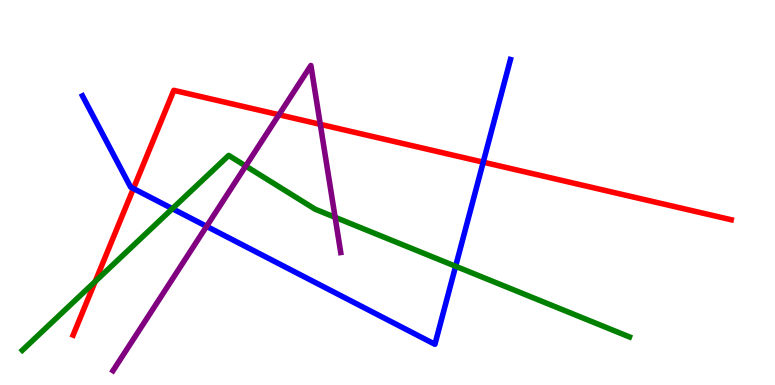[{'lines': ['blue', 'red'], 'intersections': [{'x': 1.72, 'y': 5.1}, {'x': 6.24, 'y': 5.79}]}, {'lines': ['green', 'red'], 'intersections': [{'x': 1.23, 'y': 2.69}]}, {'lines': ['purple', 'red'], 'intersections': [{'x': 3.6, 'y': 7.02}, {'x': 4.13, 'y': 6.77}]}, {'lines': ['blue', 'green'], 'intersections': [{'x': 2.22, 'y': 4.58}, {'x': 5.88, 'y': 3.08}]}, {'lines': ['blue', 'purple'], 'intersections': [{'x': 2.67, 'y': 4.12}]}, {'lines': ['green', 'purple'], 'intersections': [{'x': 3.17, 'y': 5.69}, {'x': 4.32, 'y': 4.36}]}]